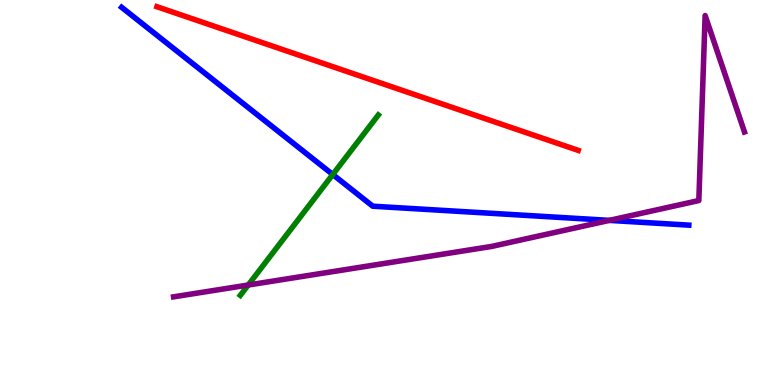[{'lines': ['blue', 'red'], 'intersections': []}, {'lines': ['green', 'red'], 'intersections': []}, {'lines': ['purple', 'red'], 'intersections': []}, {'lines': ['blue', 'green'], 'intersections': [{'x': 4.29, 'y': 5.47}]}, {'lines': ['blue', 'purple'], 'intersections': [{'x': 7.86, 'y': 4.28}]}, {'lines': ['green', 'purple'], 'intersections': [{'x': 3.2, 'y': 2.6}]}]